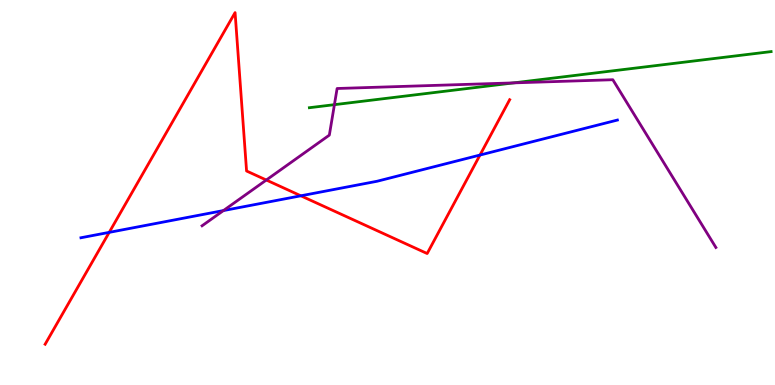[{'lines': ['blue', 'red'], 'intersections': [{'x': 1.41, 'y': 3.96}, {'x': 3.88, 'y': 4.91}, {'x': 6.19, 'y': 5.97}]}, {'lines': ['green', 'red'], 'intersections': []}, {'lines': ['purple', 'red'], 'intersections': [{'x': 3.44, 'y': 5.32}]}, {'lines': ['blue', 'green'], 'intersections': []}, {'lines': ['blue', 'purple'], 'intersections': [{'x': 2.88, 'y': 4.53}]}, {'lines': ['green', 'purple'], 'intersections': [{'x': 4.32, 'y': 7.28}, {'x': 6.63, 'y': 7.85}]}]